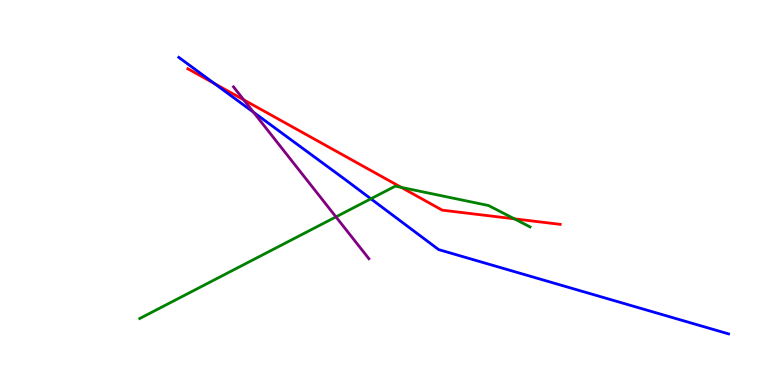[{'lines': ['blue', 'red'], 'intersections': [{'x': 2.77, 'y': 7.83}]}, {'lines': ['green', 'red'], 'intersections': [{'x': 5.18, 'y': 5.13}, {'x': 6.64, 'y': 4.32}]}, {'lines': ['purple', 'red'], 'intersections': [{'x': 3.14, 'y': 7.41}]}, {'lines': ['blue', 'green'], 'intersections': [{'x': 4.79, 'y': 4.84}]}, {'lines': ['blue', 'purple'], 'intersections': [{'x': 3.27, 'y': 7.09}]}, {'lines': ['green', 'purple'], 'intersections': [{'x': 4.33, 'y': 4.37}]}]